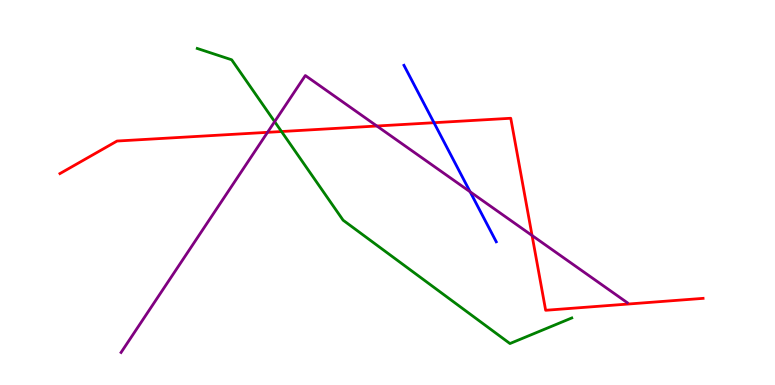[{'lines': ['blue', 'red'], 'intersections': [{'x': 5.6, 'y': 6.81}]}, {'lines': ['green', 'red'], 'intersections': [{'x': 3.63, 'y': 6.58}]}, {'lines': ['purple', 'red'], 'intersections': [{'x': 3.45, 'y': 6.56}, {'x': 4.86, 'y': 6.73}, {'x': 6.87, 'y': 3.88}]}, {'lines': ['blue', 'green'], 'intersections': []}, {'lines': ['blue', 'purple'], 'intersections': [{'x': 6.07, 'y': 5.02}]}, {'lines': ['green', 'purple'], 'intersections': [{'x': 3.54, 'y': 6.84}]}]